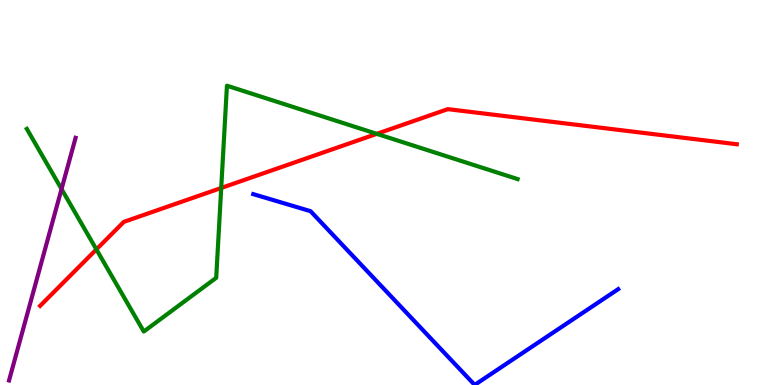[{'lines': ['blue', 'red'], 'intersections': []}, {'lines': ['green', 'red'], 'intersections': [{'x': 1.24, 'y': 3.52}, {'x': 2.85, 'y': 5.12}, {'x': 4.86, 'y': 6.52}]}, {'lines': ['purple', 'red'], 'intersections': []}, {'lines': ['blue', 'green'], 'intersections': []}, {'lines': ['blue', 'purple'], 'intersections': []}, {'lines': ['green', 'purple'], 'intersections': [{'x': 0.794, 'y': 5.09}]}]